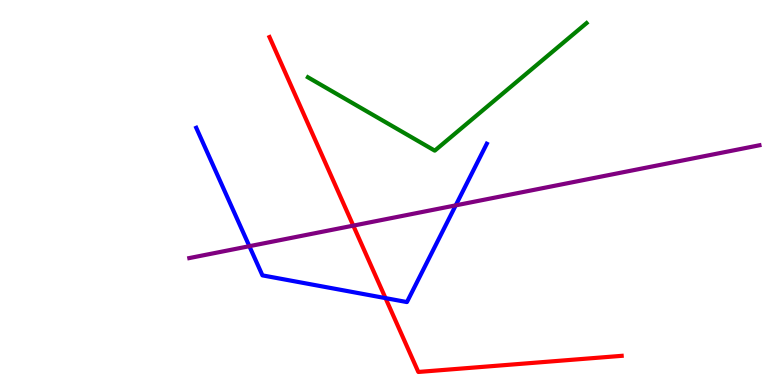[{'lines': ['blue', 'red'], 'intersections': [{'x': 4.97, 'y': 2.26}]}, {'lines': ['green', 'red'], 'intersections': []}, {'lines': ['purple', 'red'], 'intersections': [{'x': 4.56, 'y': 4.14}]}, {'lines': ['blue', 'green'], 'intersections': []}, {'lines': ['blue', 'purple'], 'intersections': [{'x': 3.22, 'y': 3.61}, {'x': 5.88, 'y': 4.67}]}, {'lines': ['green', 'purple'], 'intersections': []}]